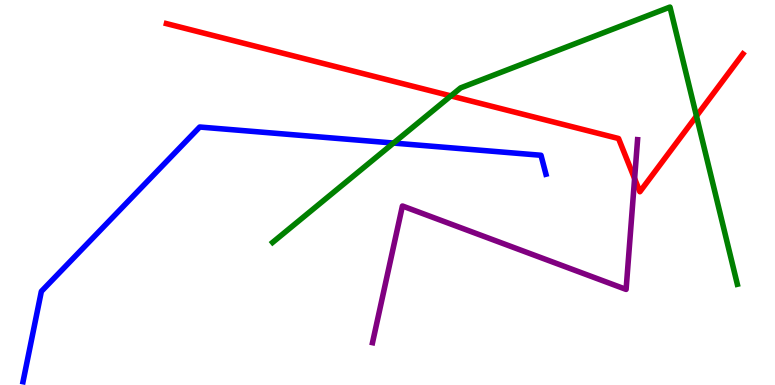[{'lines': ['blue', 'red'], 'intersections': []}, {'lines': ['green', 'red'], 'intersections': [{'x': 5.82, 'y': 7.51}, {'x': 8.99, 'y': 6.99}]}, {'lines': ['purple', 'red'], 'intersections': [{'x': 8.19, 'y': 5.36}]}, {'lines': ['blue', 'green'], 'intersections': [{'x': 5.08, 'y': 6.28}]}, {'lines': ['blue', 'purple'], 'intersections': []}, {'lines': ['green', 'purple'], 'intersections': []}]